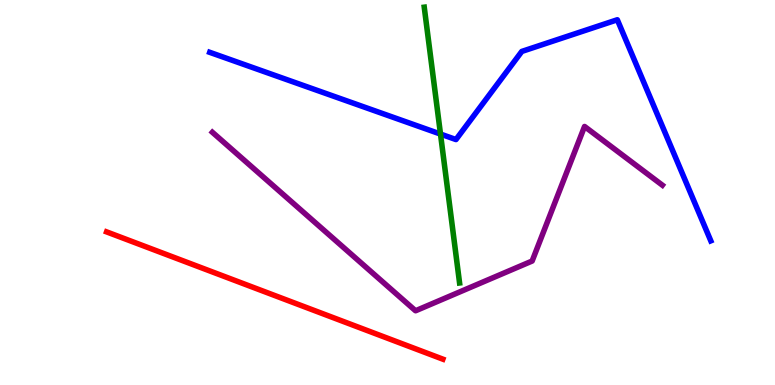[{'lines': ['blue', 'red'], 'intersections': []}, {'lines': ['green', 'red'], 'intersections': []}, {'lines': ['purple', 'red'], 'intersections': []}, {'lines': ['blue', 'green'], 'intersections': [{'x': 5.68, 'y': 6.52}]}, {'lines': ['blue', 'purple'], 'intersections': []}, {'lines': ['green', 'purple'], 'intersections': []}]